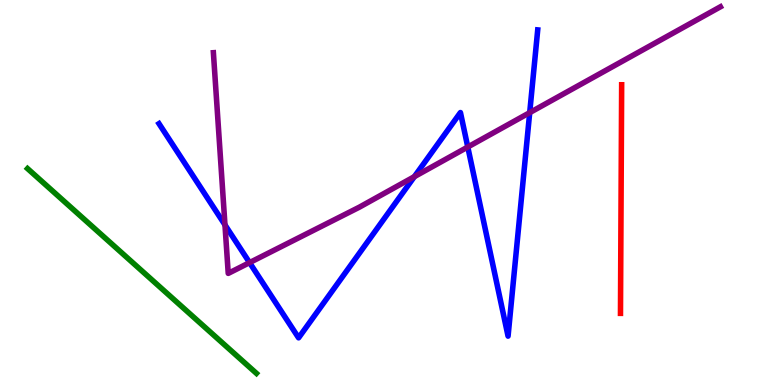[{'lines': ['blue', 'red'], 'intersections': []}, {'lines': ['green', 'red'], 'intersections': []}, {'lines': ['purple', 'red'], 'intersections': []}, {'lines': ['blue', 'green'], 'intersections': []}, {'lines': ['blue', 'purple'], 'intersections': [{'x': 2.9, 'y': 4.16}, {'x': 3.22, 'y': 3.18}, {'x': 5.35, 'y': 5.41}, {'x': 6.04, 'y': 6.18}, {'x': 6.83, 'y': 7.07}]}, {'lines': ['green', 'purple'], 'intersections': []}]